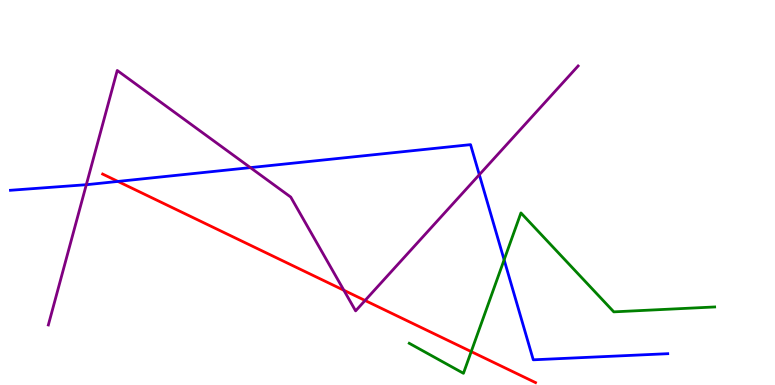[{'lines': ['blue', 'red'], 'intersections': [{'x': 1.52, 'y': 5.29}]}, {'lines': ['green', 'red'], 'intersections': [{'x': 6.08, 'y': 0.867}]}, {'lines': ['purple', 'red'], 'intersections': [{'x': 4.44, 'y': 2.46}, {'x': 4.71, 'y': 2.2}]}, {'lines': ['blue', 'green'], 'intersections': [{'x': 6.5, 'y': 3.25}]}, {'lines': ['blue', 'purple'], 'intersections': [{'x': 1.11, 'y': 5.2}, {'x': 3.23, 'y': 5.65}, {'x': 6.18, 'y': 5.46}]}, {'lines': ['green', 'purple'], 'intersections': []}]